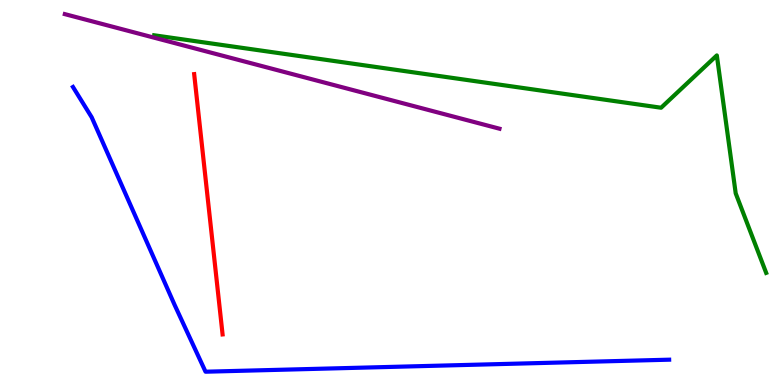[{'lines': ['blue', 'red'], 'intersections': []}, {'lines': ['green', 'red'], 'intersections': []}, {'lines': ['purple', 'red'], 'intersections': []}, {'lines': ['blue', 'green'], 'intersections': []}, {'lines': ['blue', 'purple'], 'intersections': []}, {'lines': ['green', 'purple'], 'intersections': []}]